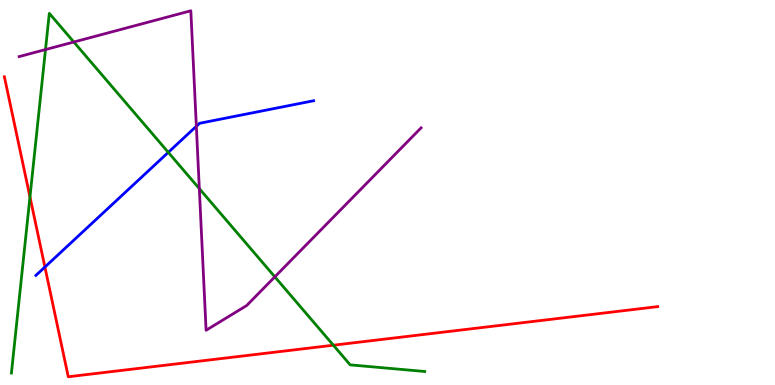[{'lines': ['blue', 'red'], 'intersections': [{'x': 0.58, 'y': 3.06}]}, {'lines': ['green', 'red'], 'intersections': [{'x': 0.387, 'y': 4.89}, {'x': 4.3, 'y': 1.03}]}, {'lines': ['purple', 'red'], 'intersections': []}, {'lines': ['blue', 'green'], 'intersections': [{'x': 2.17, 'y': 6.04}]}, {'lines': ['blue', 'purple'], 'intersections': [{'x': 2.53, 'y': 6.72}]}, {'lines': ['green', 'purple'], 'intersections': [{'x': 0.587, 'y': 8.71}, {'x': 0.953, 'y': 8.91}, {'x': 2.57, 'y': 5.1}, {'x': 3.55, 'y': 2.81}]}]